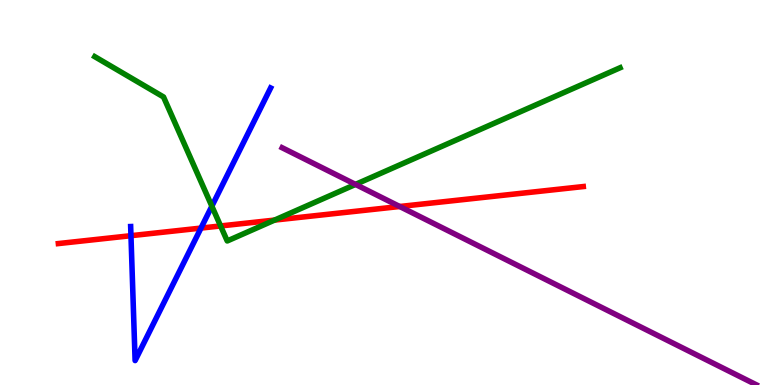[{'lines': ['blue', 'red'], 'intersections': [{'x': 1.69, 'y': 3.88}, {'x': 2.59, 'y': 4.08}]}, {'lines': ['green', 'red'], 'intersections': [{'x': 2.85, 'y': 4.13}, {'x': 3.54, 'y': 4.28}]}, {'lines': ['purple', 'red'], 'intersections': [{'x': 5.16, 'y': 4.64}]}, {'lines': ['blue', 'green'], 'intersections': [{'x': 2.73, 'y': 4.64}]}, {'lines': ['blue', 'purple'], 'intersections': []}, {'lines': ['green', 'purple'], 'intersections': [{'x': 4.59, 'y': 5.21}]}]